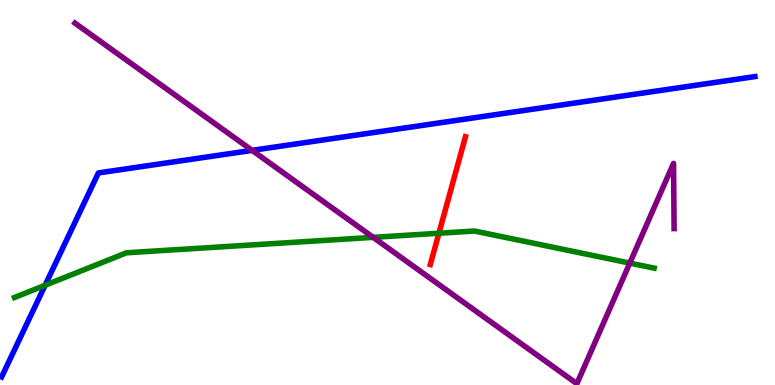[{'lines': ['blue', 'red'], 'intersections': []}, {'lines': ['green', 'red'], 'intersections': [{'x': 5.66, 'y': 3.94}]}, {'lines': ['purple', 'red'], 'intersections': []}, {'lines': ['blue', 'green'], 'intersections': [{'x': 0.582, 'y': 2.59}]}, {'lines': ['blue', 'purple'], 'intersections': [{'x': 3.25, 'y': 6.09}]}, {'lines': ['green', 'purple'], 'intersections': [{'x': 4.82, 'y': 3.83}, {'x': 8.13, 'y': 3.17}]}]